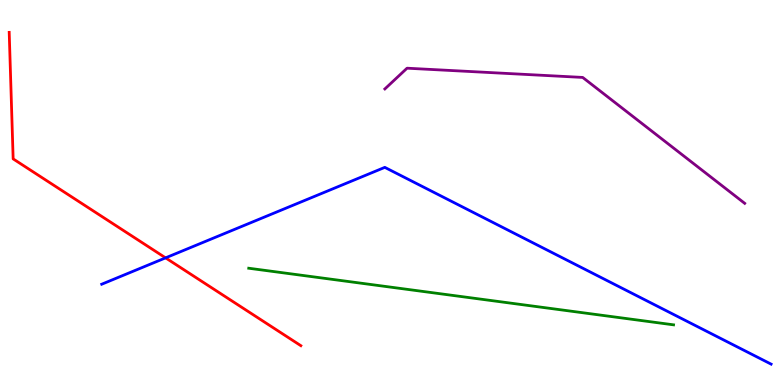[{'lines': ['blue', 'red'], 'intersections': [{'x': 2.14, 'y': 3.3}]}, {'lines': ['green', 'red'], 'intersections': []}, {'lines': ['purple', 'red'], 'intersections': []}, {'lines': ['blue', 'green'], 'intersections': []}, {'lines': ['blue', 'purple'], 'intersections': []}, {'lines': ['green', 'purple'], 'intersections': []}]